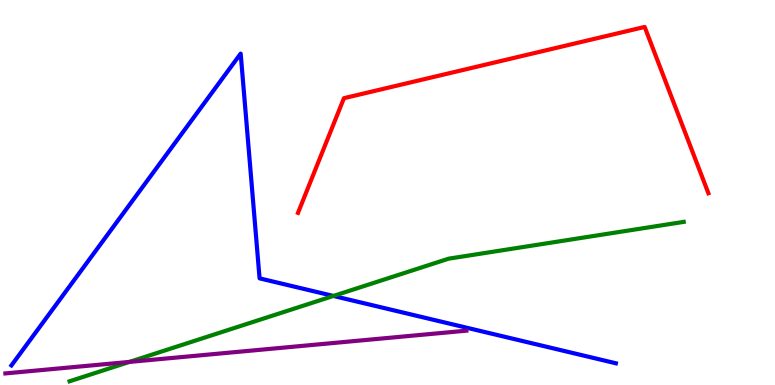[{'lines': ['blue', 'red'], 'intersections': []}, {'lines': ['green', 'red'], 'intersections': []}, {'lines': ['purple', 'red'], 'intersections': []}, {'lines': ['blue', 'green'], 'intersections': [{'x': 4.3, 'y': 2.31}]}, {'lines': ['blue', 'purple'], 'intersections': []}, {'lines': ['green', 'purple'], 'intersections': [{'x': 1.67, 'y': 0.6}]}]